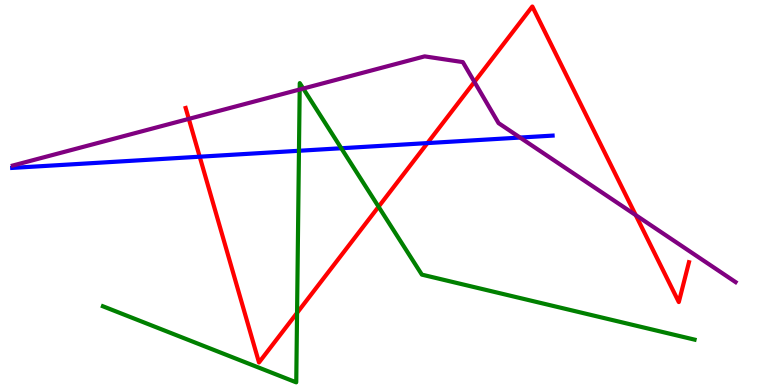[{'lines': ['blue', 'red'], 'intersections': [{'x': 2.58, 'y': 5.93}, {'x': 5.52, 'y': 6.28}]}, {'lines': ['green', 'red'], 'intersections': [{'x': 3.83, 'y': 1.87}, {'x': 4.88, 'y': 4.63}]}, {'lines': ['purple', 'red'], 'intersections': [{'x': 2.44, 'y': 6.91}, {'x': 6.12, 'y': 7.87}, {'x': 8.2, 'y': 4.41}]}, {'lines': ['blue', 'green'], 'intersections': [{'x': 3.86, 'y': 6.08}, {'x': 4.4, 'y': 6.15}]}, {'lines': ['blue', 'purple'], 'intersections': [{'x': 6.71, 'y': 6.43}]}, {'lines': ['green', 'purple'], 'intersections': [{'x': 3.87, 'y': 7.68}, {'x': 3.91, 'y': 7.7}]}]